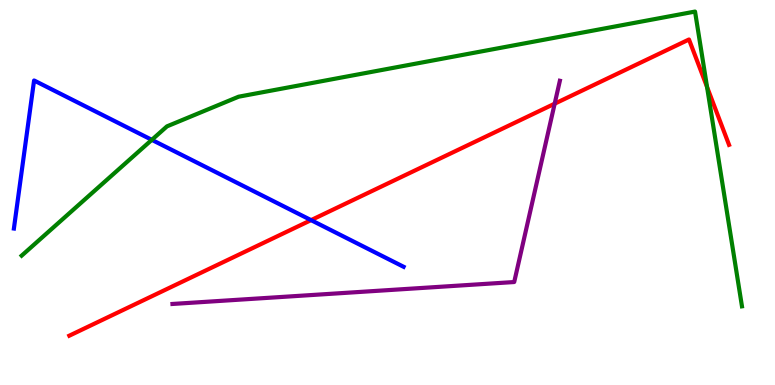[{'lines': ['blue', 'red'], 'intersections': [{'x': 4.01, 'y': 4.28}]}, {'lines': ['green', 'red'], 'intersections': [{'x': 9.12, 'y': 7.74}]}, {'lines': ['purple', 'red'], 'intersections': [{'x': 7.16, 'y': 7.31}]}, {'lines': ['blue', 'green'], 'intersections': [{'x': 1.96, 'y': 6.37}]}, {'lines': ['blue', 'purple'], 'intersections': []}, {'lines': ['green', 'purple'], 'intersections': []}]